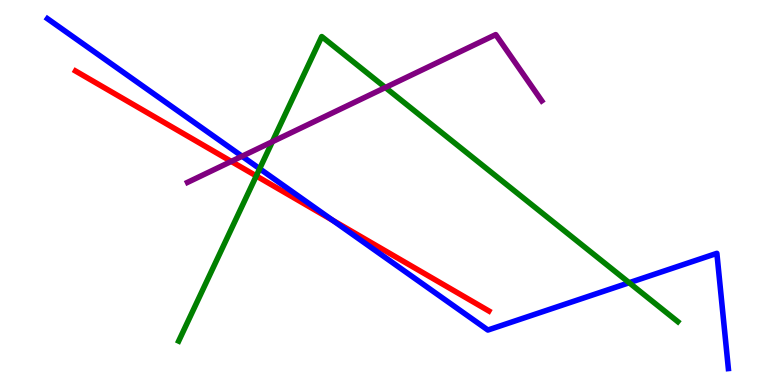[{'lines': ['blue', 'red'], 'intersections': [{'x': 4.29, 'y': 4.28}]}, {'lines': ['green', 'red'], 'intersections': [{'x': 3.31, 'y': 5.43}]}, {'lines': ['purple', 'red'], 'intersections': [{'x': 2.98, 'y': 5.81}]}, {'lines': ['blue', 'green'], 'intersections': [{'x': 3.35, 'y': 5.62}, {'x': 8.12, 'y': 2.66}]}, {'lines': ['blue', 'purple'], 'intersections': [{'x': 3.12, 'y': 5.94}]}, {'lines': ['green', 'purple'], 'intersections': [{'x': 3.51, 'y': 6.32}, {'x': 4.97, 'y': 7.73}]}]